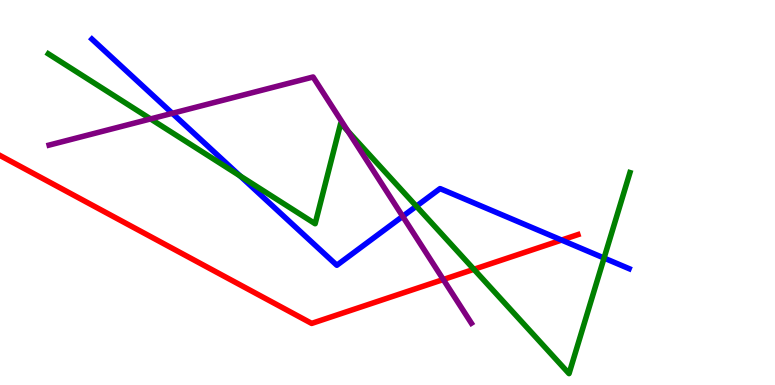[{'lines': ['blue', 'red'], 'intersections': [{'x': 7.25, 'y': 3.76}]}, {'lines': ['green', 'red'], 'intersections': [{'x': 6.11, 'y': 3.0}]}, {'lines': ['purple', 'red'], 'intersections': [{'x': 5.72, 'y': 2.74}]}, {'lines': ['blue', 'green'], 'intersections': [{'x': 3.1, 'y': 5.43}, {'x': 5.37, 'y': 4.64}, {'x': 7.79, 'y': 3.3}]}, {'lines': ['blue', 'purple'], 'intersections': [{'x': 2.22, 'y': 7.06}, {'x': 5.2, 'y': 4.38}]}, {'lines': ['green', 'purple'], 'intersections': [{'x': 1.94, 'y': 6.91}, {'x': 4.49, 'y': 6.59}]}]